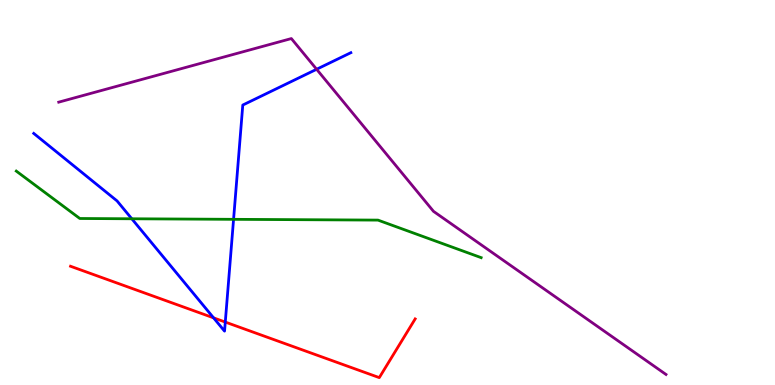[{'lines': ['blue', 'red'], 'intersections': [{'x': 2.76, 'y': 1.74}, {'x': 2.91, 'y': 1.63}]}, {'lines': ['green', 'red'], 'intersections': []}, {'lines': ['purple', 'red'], 'intersections': []}, {'lines': ['blue', 'green'], 'intersections': [{'x': 1.7, 'y': 4.32}, {'x': 3.01, 'y': 4.3}]}, {'lines': ['blue', 'purple'], 'intersections': [{'x': 4.09, 'y': 8.2}]}, {'lines': ['green', 'purple'], 'intersections': []}]